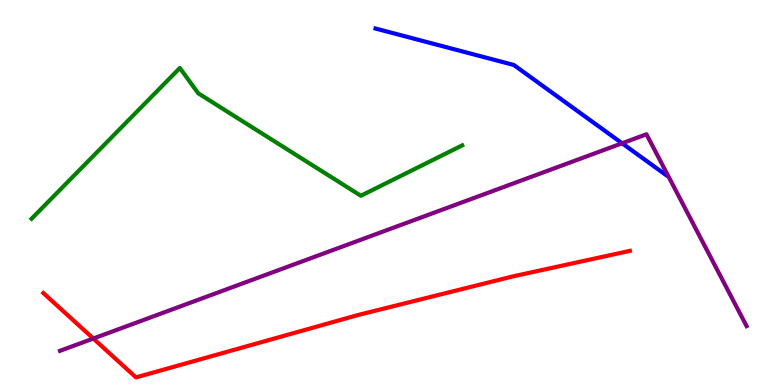[{'lines': ['blue', 'red'], 'intersections': []}, {'lines': ['green', 'red'], 'intersections': []}, {'lines': ['purple', 'red'], 'intersections': [{'x': 1.2, 'y': 1.21}]}, {'lines': ['blue', 'green'], 'intersections': []}, {'lines': ['blue', 'purple'], 'intersections': [{'x': 8.03, 'y': 6.28}]}, {'lines': ['green', 'purple'], 'intersections': []}]